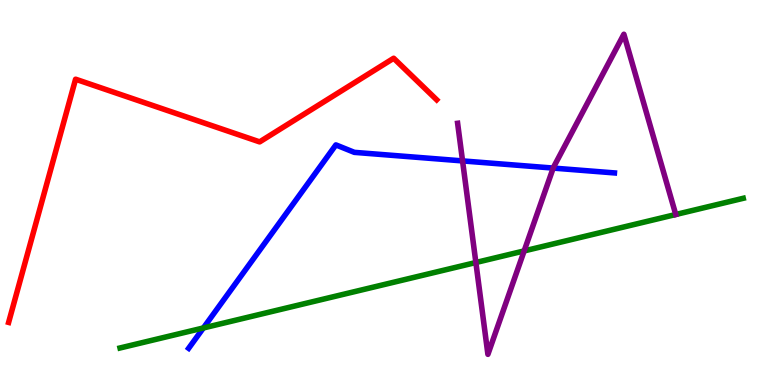[{'lines': ['blue', 'red'], 'intersections': []}, {'lines': ['green', 'red'], 'intersections': []}, {'lines': ['purple', 'red'], 'intersections': []}, {'lines': ['blue', 'green'], 'intersections': [{'x': 2.62, 'y': 1.48}]}, {'lines': ['blue', 'purple'], 'intersections': [{'x': 5.97, 'y': 5.82}, {'x': 7.14, 'y': 5.63}]}, {'lines': ['green', 'purple'], 'intersections': [{'x': 6.14, 'y': 3.18}, {'x': 6.76, 'y': 3.48}, {'x': 8.72, 'y': 4.43}]}]